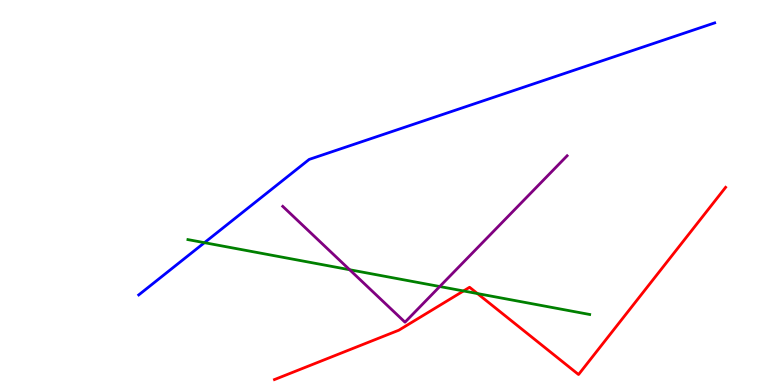[{'lines': ['blue', 'red'], 'intersections': []}, {'lines': ['green', 'red'], 'intersections': [{'x': 5.98, 'y': 2.44}, {'x': 6.16, 'y': 2.38}]}, {'lines': ['purple', 'red'], 'intersections': []}, {'lines': ['blue', 'green'], 'intersections': [{'x': 2.64, 'y': 3.7}]}, {'lines': ['blue', 'purple'], 'intersections': []}, {'lines': ['green', 'purple'], 'intersections': [{'x': 4.51, 'y': 2.99}, {'x': 5.67, 'y': 2.56}]}]